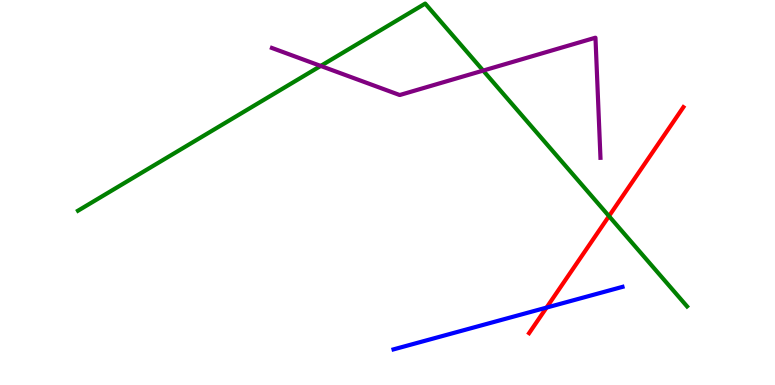[{'lines': ['blue', 'red'], 'intersections': [{'x': 7.05, 'y': 2.01}]}, {'lines': ['green', 'red'], 'intersections': [{'x': 7.86, 'y': 4.39}]}, {'lines': ['purple', 'red'], 'intersections': []}, {'lines': ['blue', 'green'], 'intersections': []}, {'lines': ['blue', 'purple'], 'intersections': []}, {'lines': ['green', 'purple'], 'intersections': [{'x': 4.14, 'y': 8.29}, {'x': 6.23, 'y': 8.17}]}]